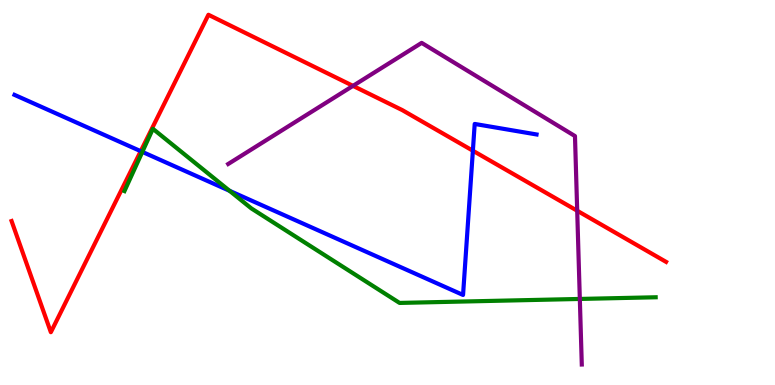[{'lines': ['blue', 'red'], 'intersections': [{'x': 1.82, 'y': 6.07}, {'x': 6.1, 'y': 6.09}]}, {'lines': ['green', 'red'], 'intersections': []}, {'lines': ['purple', 'red'], 'intersections': [{'x': 4.55, 'y': 7.77}, {'x': 7.45, 'y': 4.53}]}, {'lines': ['blue', 'green'], 'intersections': [{'x': 1.84, 'y': 6.05}, {'x': 2.96, 'y': 5.04}]}, {'lines': ['blue', 'purple'], 'intersections': []}, {'lines': ['green', 'purple'], 'intersections': [{'x': 7.48, 'y': 2.24}]}]